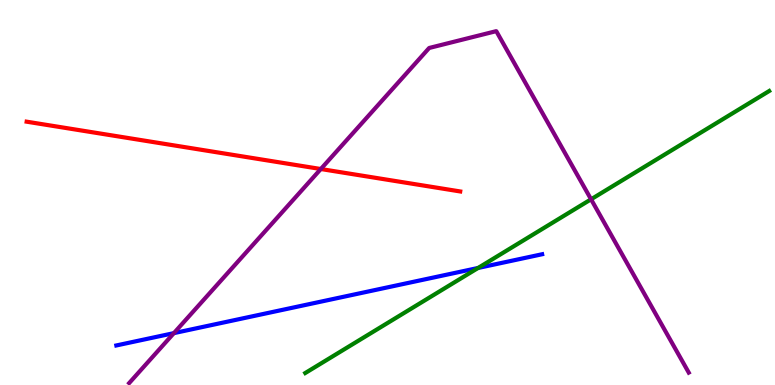[{'lines': ['blue', 'red'], 'intersections': []}, {'lines': ['green', 'red'], 'intersections': []}, {'lines': ['purple', 'red'], 'intersections': [{'x': 4.14, 'y': 5.61}]}, {'lines': ['blue', 'green'], 'intersections': [{'x': 6.17, 'y': 3.04}]}, {'lines': ['blue', 'purple'], 'intersections': [{'x': 2.24, 'y': 1.35}]}, {'lines': ['green', 'purple'], 'intersections': [{'x': 7.63, 'y': 4.82}]}]